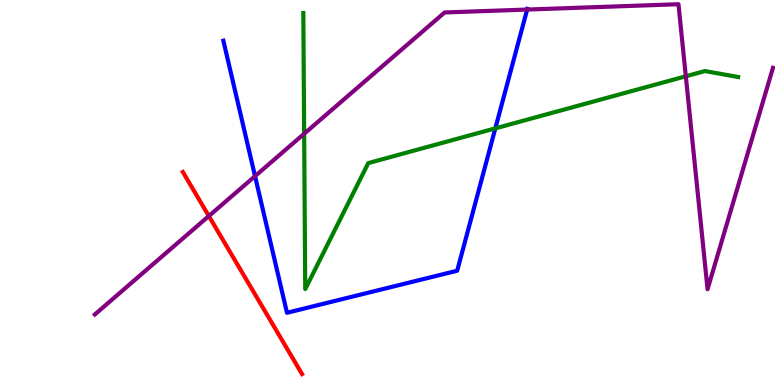[{'lines': ['blue', 'red'], 'intersections': []}, {'lines': ['green', 'red'], 'intersections': []}, {'lines': ['purple', 'red'], 'intersections': [{'x': 2.69, 'y': 4.39}]}, {'lines': ['blue', 'green'], 'intersections': [{'x': 6.39, 'y': 6.67}]}, {'lines': ['blue', 'purple'], 'intersections': [{'x': 3.29, 'y': 5.42}, {'x': 6.8, 'y': 9.75}]}, {'lines': ['green', 'purple'], 'intersections': [{'x': 3.92, 'y': 6.53}, {'x': 8.85, 'y': 8.02}]}]